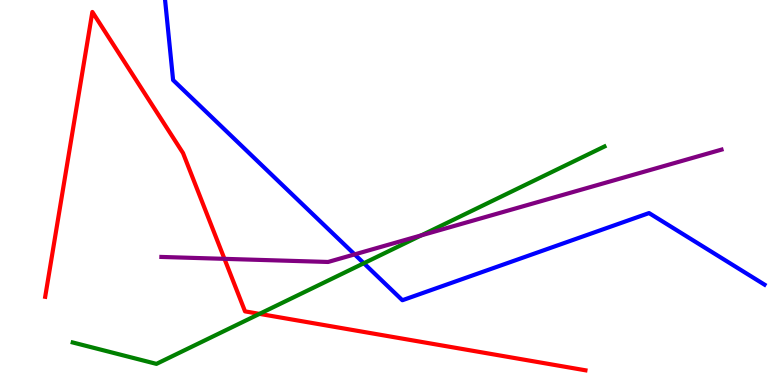[{'lines': ['blue', 'red'], 'intersections': []}, {'lines': ['green', 'red'], 'intersections': [{'x': 3.35, 'y': 1.85}]}, {'lines': ['purple', 'red'], 'intersections': [{'x': 2.9, 'y': 3.28}]}, {'lines': ['blue', 'green'], 'intersections': [{'x': 4.69, 'y': 3.16}]}, {'lines': ['blue', 'purple'], 'intersections': [{'x': 4.58, 'y': 3.39}]}, {'lines': ['green', 'purple'], 'intersections': [{'x': 5.44, 'y': 3.89}]}]